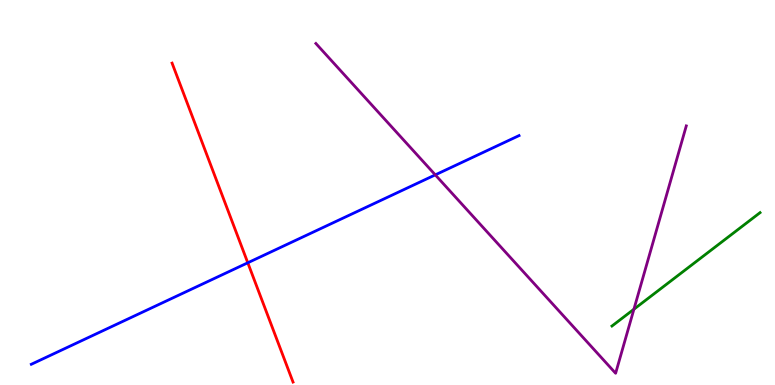[{'lines': ['blue', 'red'], 'intersections': [{'x': 3.2, 'y': 3.17}]}, {'lines': ['green', 'red'], 'intersections': []}, {'lines': ['purple', 'red'], 'intersections': []}, {'lines': ['blue', 'green'], 'intersections': []}, {'lines': ['blue', 'purple'], 'intersections': [{'x': 5.62, 'y': 5.46}]}, {'lines': ['green', 'purple'], 'intersections': [{'x': 8.18, 'y': 1.97}]}]